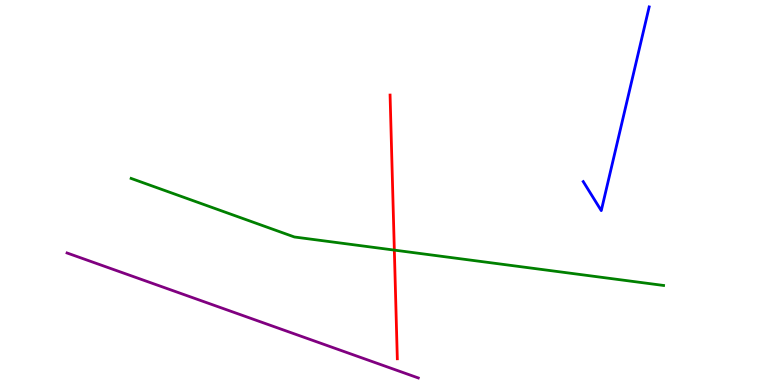[{'lines': ['blue', 'red'], 'intersections': []}, {'lines': ['green', 'red'], 'intersections': [{'x': 5.09, 'y': 3.5}]}, {'lines': ['purple', 'red'], 'intersections': []}, {'lines': ['blue', 'green'], 'intersections': []}, {'lines': ['blue', 'purple'], 'intersections': []}, {'lines': ['green', 'purple'], 'intersections': []}]